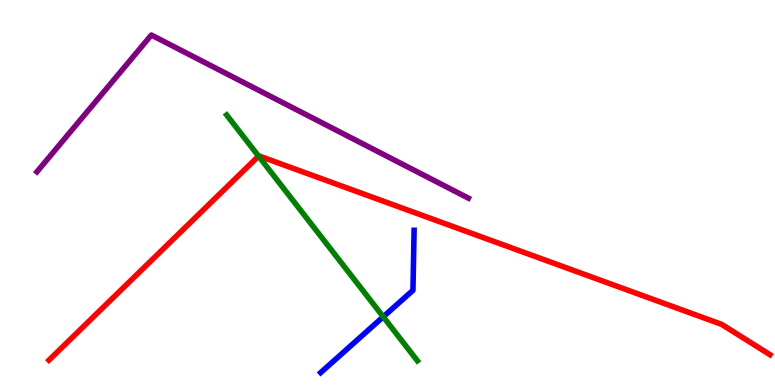[{'lines': ['blue', 'red'], 'intersections': []}, {'lines': ['green', 'red'], 'intersections': [{'x': 3.34, 'y': 5.94}]}, {'lines': ['purple', 'red'], 'intersections': []}, {'lines': ['blue', 'green'], 'intersections': [{'x': 4.95, 'y': 1.77}]}, {'lines': ['blue', 'purple'], 'intersections': []}, {'lines': ['green', 'purple'], 'intersections': []}]